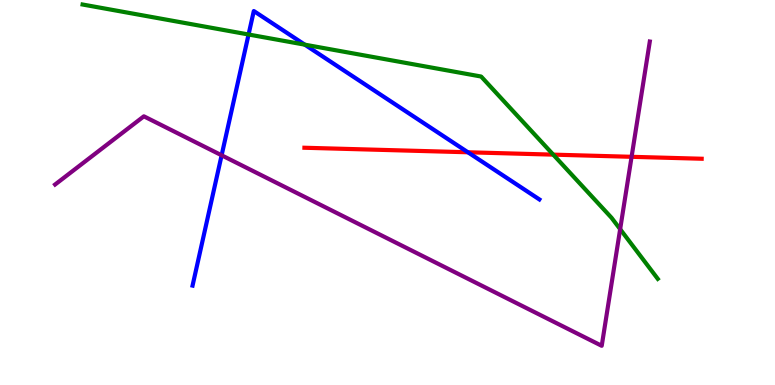[{'lines': ['blue', 'red'], 'intersections': [{'x': 6.04, 'y': 6.04}]}, {'lines': ['green', 'red'], 'intersections': [{'x': 7.14, 'y': 5.98}]}, {'lines': ['purple', 'red'], 'intersections': [{'x': 8.15, 'y': 5.93}]}, {'lines': ['blue', 'green'], 'intersections': [{'x': 3.21, 'y': 9.1}, {'x': 3.93, 'y': 8.84}]}, {'lines': ['blue', 'purple'], 'intersections': [{'x': 2.86, 'y': 5.97}]}, {'lines': ['green', 'purple'], 'intersections': [{'x': 8.0, 'y': 4.05}]}]